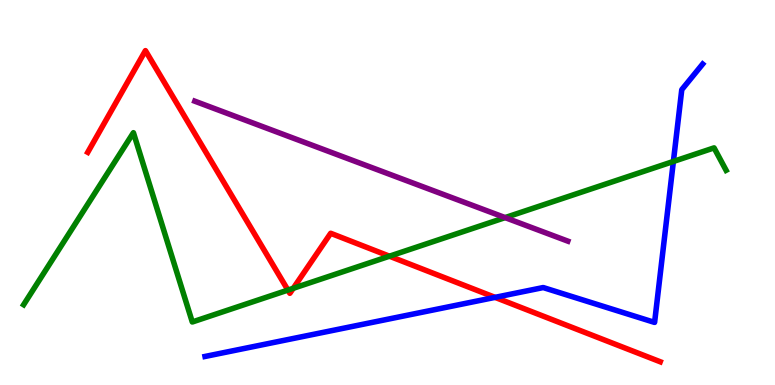[{'lines': ['blue', 'red'], 'intersections': [{'x': 6.39, 'y': 2.28}]}, {'lines': ['green', 'red'], 'intersections': [{'x': 3.72, 'y': 2.47}, {'x': 3.78, 'y': 2.51}, {'x': 5.03, 'y': 3.35}]}, {'lines': ['purple', 'red'], 'intersections': []}, {'lines': ['blue', 'green'], 'intersections': [{'x': 8.69, 'y': 5.81}]}, {'lines': ['blue', 'purple'], 'intersections': []}, {'lines': ['green', 'purple'], 'intersections': [{'x': 6.52, 'y': 4.35}]}]